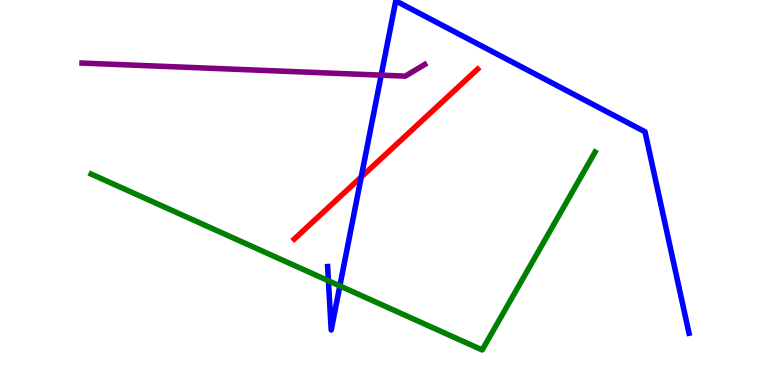[{'lines': ['blue', 'red'], 'intersections': [{'x': 4.66, 'y': 5.4}]}, {'lines': ['green', 'red'], 'intersections': []}, {'lines': ['purple', 'red'], 'intersections': []}, {'lines': ['blue', 'green'], 'intersections': [{'x': 4.24, 'y': 2.71}, {'x': 4.39, 'y': 2.57}]}, {'lines': ['blue', 'purple'], 'intersections': [{'x': 4.92, 'y': 8.05}]}, {'lines': ['green', 'purple'], 'intersections': []}]